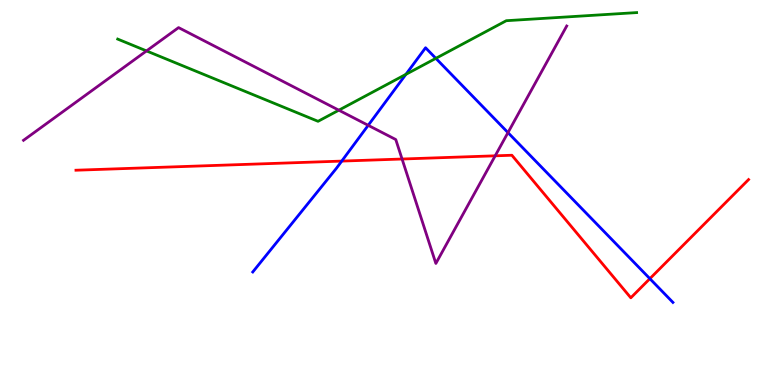[{'lines': ['blue', 'red'], 'intersections': [{'x': 4.41, 'y': 5.82}, {'x': 8.39, 'y': 2.76}]}, {'lines': ['green', 'red'], 'intersections': []}, {'lines': ['purple', 'red'], 'intersections': [{'x': 5.19, 'y': 5.87}, {'x': 6.39, 'y': 5.95}]}, {'lines': ['blue', 'green'], 'intersections': [{'x': 5.24, 'y': 8.07}, {'x': 5.62, 'y': 8.48}]}, {'lines': ['blue', 'purple'], 'intersections': [{'x': 4.75, 'y': 6.74}, {'x': 6.55, 'y': 6.56}]}, {'lines': ['green', 'purple'], 'intersections': [{'x': 1.89, 'y': 8.68}, {'x': 4.37, 'y': 7.14}]}]